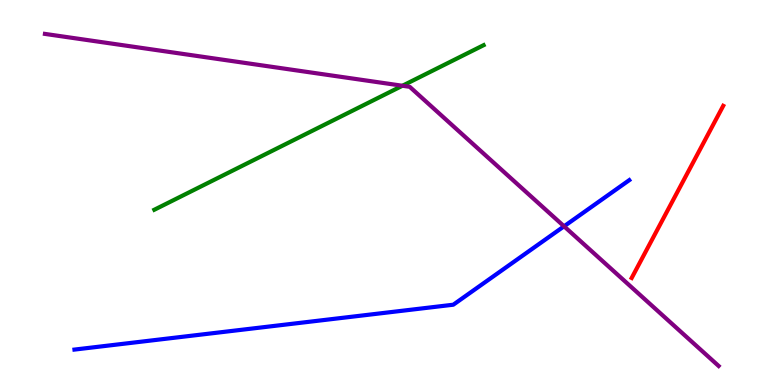[{'lines': ['blue', 'red'], 'intersections': []}, {'lines': ['green', 'red'], 'intersections': []}, {'lines': ['purple', 'red'], 'intersections': []}, {'lines': ['blue', 'green'], 'intersections': []}, {'lines': ['blue', 'purple'], 'intersections': [{'x': 7.28, 'y': 4.12}]}, {'lines': ['green', 'purple'], 'intersections': [{'x': 5.19, 'y': 7.77}]}]